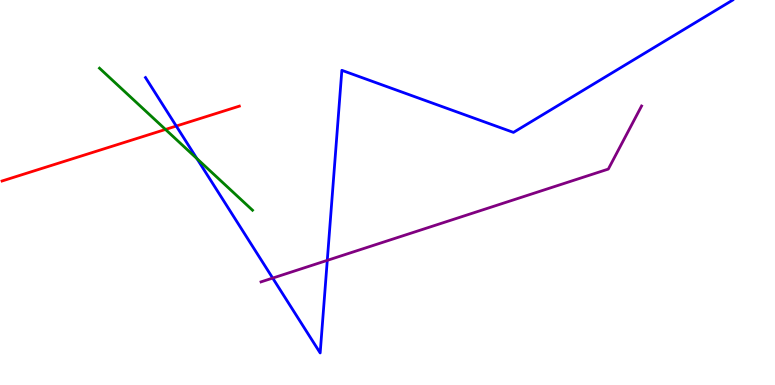[{'lines': ['blue', 'red'], 'intersections': [{'x': 2.27, 'y': 6.73}]}, {'lines': ['green', 'red'], 'intersections': [{'x': 2.14, 'y': 6.64}]}, {'lines': ['purple', 'red'], 'intersections': []}, {'lines': ['blue', 'green'], 'intersections': [{'x': 2.54, 'y': 5.88}]}, {'lines': ['blue', 'purple'], 'intersections': [{'x': 3.52, 'y': 2.78}, {'x': 4.22, 'y': 3.24}]}, {'lines': ['green', 'purple'], 'intersections': []}]